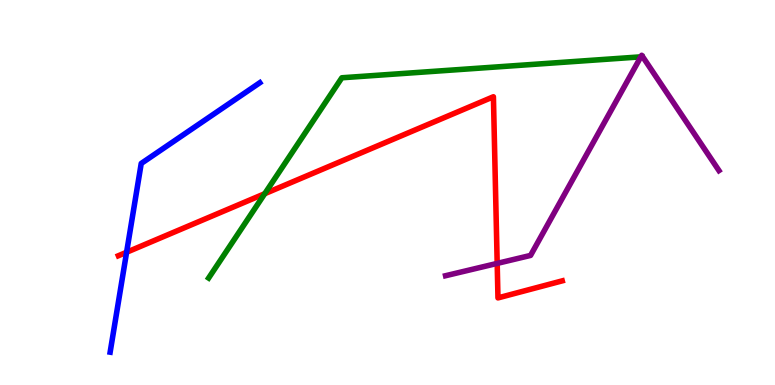[{'lines': ['blue', 'red'], 'intersections': [{'x': 1.63, 'y': 3.45}]}, {'lines': ['green', 'red'], 'intersections': [{'x': 3.42, 'y': 4.97}]}, {'lines': ['purple', 'red'], 'intersections': [{'x': 6.42, 'y': 3.16}]}, {'lines': ['blue', 'green'], 'intersections': []}, {'lines': ['blue', 'purple'], 'intersections': []}, {'lines': ['green', 'purple'], 'intersections': [{'x': 8.27, 'y': 8.52}]}]